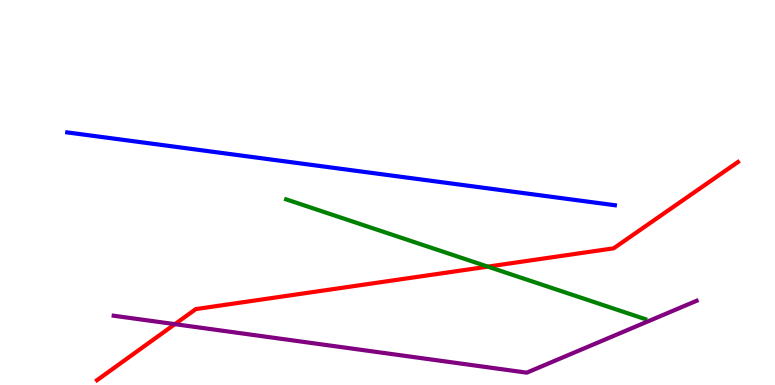[{'lines': ['blue', 'red'], 'intersections': []}, {'lines': ['green', 'red'], 'intersections': [{'x': 6.29, 'y': 3.07}]}, {'lines': ['purple', 'red'], 'intersections': [{'x': 2.26, 'y': 1.58}]}, {'lines': ['blue', 'green'], 'intersections': []}, {'lines': ['blue', 'purple'], 'intersections': []}, {'lines': ['green', 'purple'], 'intersections': []}]